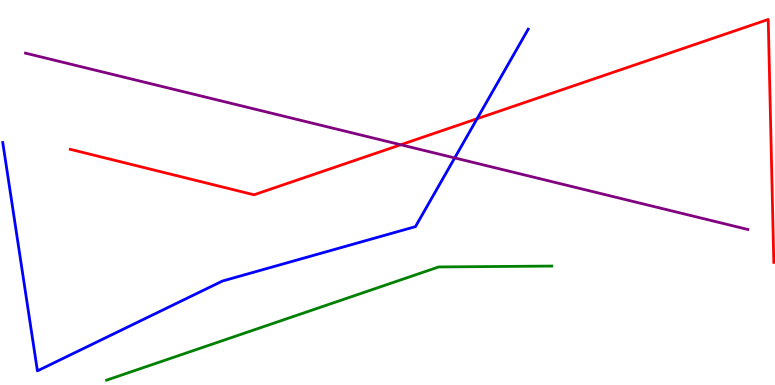[{'lines': ['blue', 'red'], 'intersections': [{'x': 6.16, 'y': 6.92}]}, {'lines': ['green', 'red'], 'intersections': []}, {'lines': ['purple', 'red'], 'intersections': [{'x': 5.17, 'y': 6.24}]}, {'lines': ['blue', 'green'], 'intersections': []}, {'lines': ['blue', 'purple'], 'intersections': [{'x': 5.87, 'y': 5.9}]}, {'lines': ['green', 'purple'], 'intersections': []}]